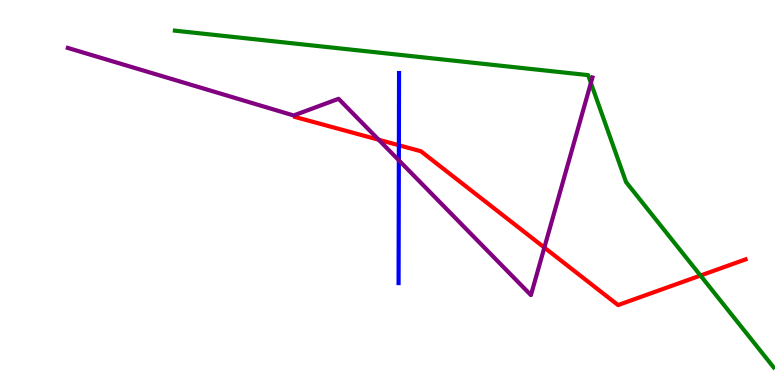[{'lines': ['blue', 'red'], 'intersections': [{'x': 5.15, 'y': 6.23}]}, {'lines': ['green', 'red'], 'intersections': [{'x': 9.04, 'y': 2.84}]}, {'lines': ['purple', 'red'], 'intersections': [{'x': 4.89, 'y': 6.37}, {'x': 7.02, 'y': 3.57}]}, {'lines': ['blue', 'green'], 'intersections': []}, {'lines': ['blue', 'purple'], 'intersections': [{'x': 5.15, 'y': 5.84}]}, {'lines': ['green', 'purple'], 'intersections': [{'x': 7.62, 'y': 7.85}]}]